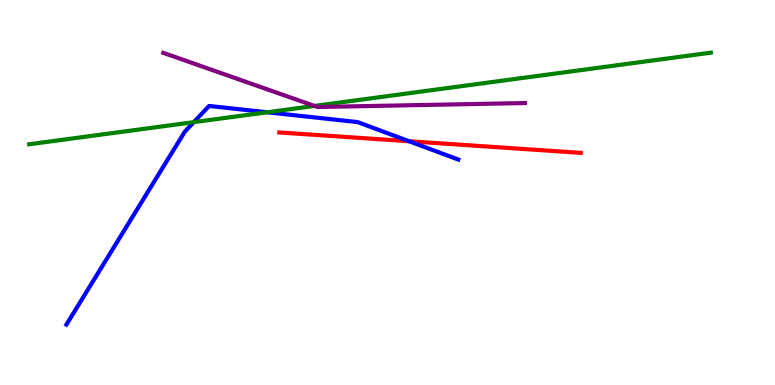[{'lines': ['blue', 'red'], 'intersections': [{'x': 5.28, 'y': 6.33}]}, {'lines': ['green', 'red'], 'intersections': []}, {'lines': ['purple', 'red'], 'intersections': []}, {'lines': ['blue', 'green'], 'intersections': [{'x': 2.5, 'y': 6.83}, {'x': 3.45, 'y': 7.08}]}, {'lines': ['blue', 'purple'], 'intersections': []}, {'lines': ['green', 'purple'], 'intersections': [{'x': 4.06, 'y': 7.25}]}]